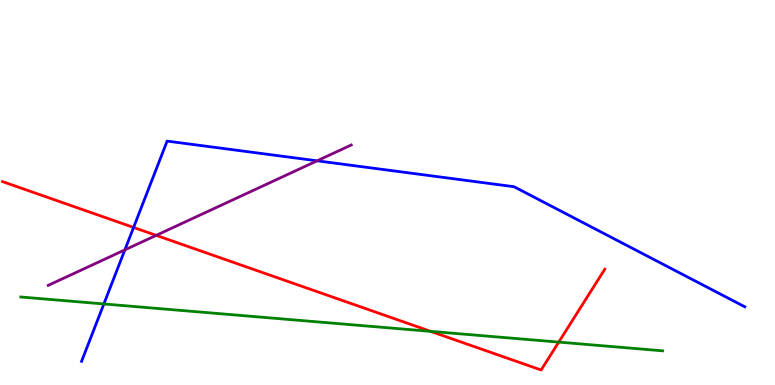[{'lines': ['blue', 'red'], 'intersections': [{'x': 1.72, 'y': 4.09}]}, {'lines': ['green', 'red'], 'intersections': [{'x': 5.56, 'y': 1.39}, {'x': 7.21, 'y': 1.11}]}, {'lines': ['purple', 'red'], 'intersections': [{'x': 2.02, 'y': 3.89}]}, {'lines': ['blue', 'green'], 'intersections': [{'x': 1.34, 'y': 2.11}]}, {'lines': ['blue', 'purple'], 'intersections': [{'x': 1.61, 'y': 3.51}, {'x': 4.09, 'y': 5.82}]}, {'lines': ['green', 'purple'], 'intersections': []}]